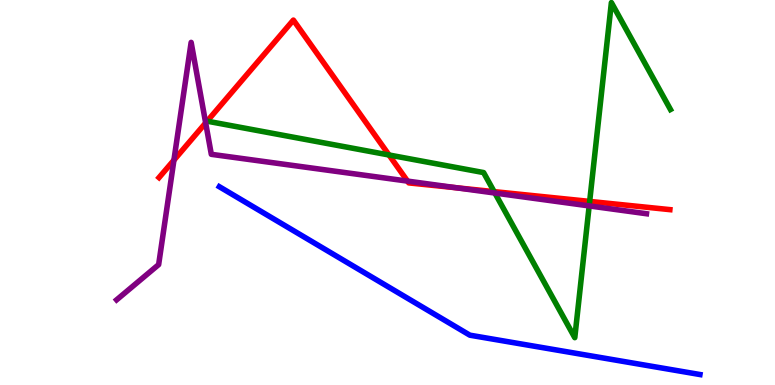[{'lines': ['blue', 'red'], 'intersections': []}, {'lines': ['green', 'red'], 'intersections': [{'x': 2.67, 'y': 6.85}, {'x': 5.02, 'y': 5.97}, {'x': 6.38, 'y': 5.02}, {'x': 7.61, 'y': 4.77}]}, {'lines': ['purple', 'red'], 'intersections': [{'x': 2.24, 'y': 5.84}, {'x': 2.65, 'y': 6.81}, {'x': 5.26, 'y': 5.3}, {'x': 5.89, 'y': 5.12}]}, {'lines': ['blue', 'green'], 'intersections': []}, {'lines': ['blue', 'purple'], 'intersections': []}, {'lines': ['green', 'purple'], 'intersections': [{'x': 6.39, 'y': 4.99}, {'x': 7.6, 'y': 4.65}]}]